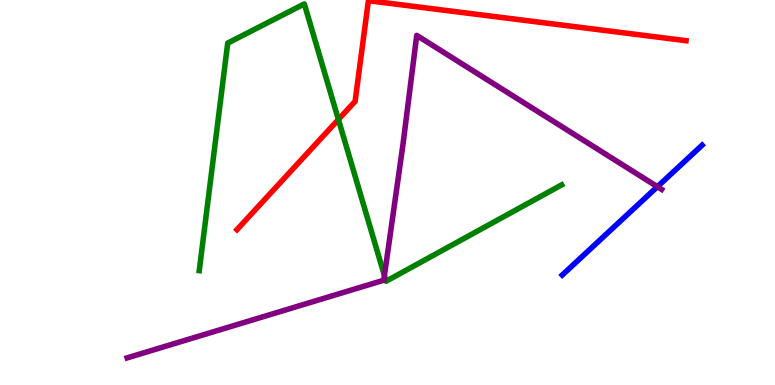[{'lines': ['blue', 'red'], 'intersections': []}, {'lines': ['green', 'red'], 'intersections': [{'x': 4.37, 'y': 6.9}]}, {'lines': ['purple', 'red'], 'intersections': []}, {'lines': ['blue', 'green'], 'intersections': []}, {'lines': ['blue', 'purple'], 'intersections': [{'x': 8.48, 'y': 5.15}]}, {'lines': ['green', 'purple'], 'intersections': [{'x': 4.96, 'y': 2.84}]}]